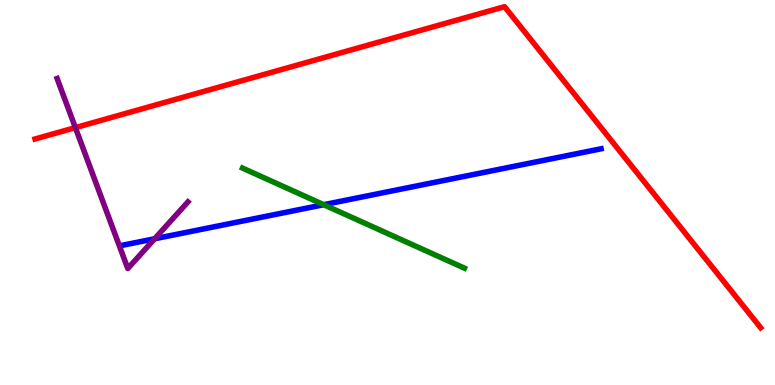[{'lines': ['blue', 'red'], 'intersections': []}, {'lines': ['green', 'red'], 'intersections': []}, {'lines': ['purple', 'red'], 'intersections': [{'x': 0.973, 'y': 6.69}]}, {'lines': ['blue', 'green'], 'intersections': [{'x': 4.18, 'y': 4.68}]}, {'lines': ['blue', 'purple'], 'intersections': [{'x': 2.0, 'y': 3.8}]}, {'lines': ['green', 'purple'], 'intersections': []}]